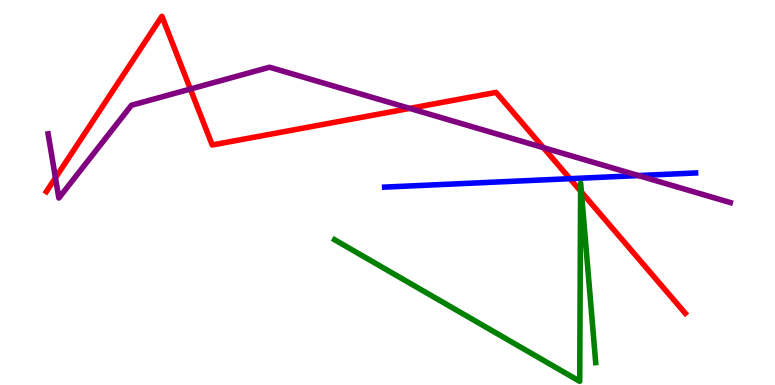[{'lines': ['blue', 'red'], 'intersections': [{'x': 7.35, 'y': 5.36}]}, {'lines': ['green', 'red'], 'intersections': [{'x': 7.49, 'y': 5.04}, {'x': 7.5, 'y': 5.01}]}, {'lines': ['purple', 'red'], 'intersections': [{'x': 0.716, 'y': 5.38}, {'x': 2.46, 'y': 7.69}, {'x': 5.29, 'y': 7.18}, {'x': 7.01, 'y': 6.16}]}, {'lines': ['blue', 'green'], 'intersections': []}, {'lines': ['blue', 'purple'], 'intersections': [{'x': 8.24, 'y': 5.44}]}, {'lines': ['green', 'purple'], 'intersections': []}]